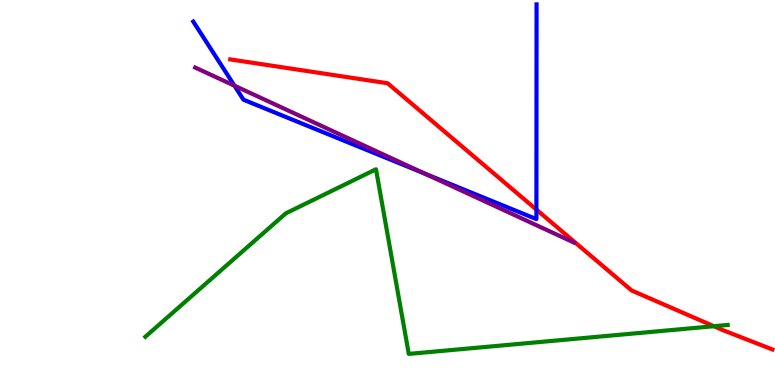[{'lines': ['blue', 'red'], 'intersections': [{'x': 6.92, 'y': 4.56}]}, {'lines': ['green', 'red'], 'intersections': [{'x': 9.21, 'y': 1.53}]}, {'lines': ['purple', 'red'], 'intersections': []}, {'lines': ['blue', 'green'], 'intersections': []}, {'lines': ['blue', 'purple'], 'intersections': [{'x': 3.03, 'y': 7.77}, {'x': 5.48, 'y': 5.49}]}, {'lines': ['green', 'purple'], 'intersections': []}]